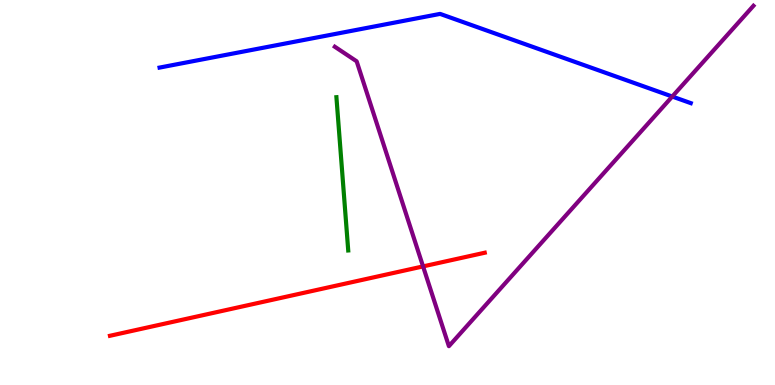[{'lines': ['blue', 'red'], 'intersections': []}, {'lines': ['green', 'red'], 'intersections': []}, {'lines': ['purple', 'red'], 'intersections': [{'x': 5.46, 'y': 3.08}]}, {'lines': ['blue', 'green'], 'intersections': []}, {'lines': ['blue', 'purple'], 'intersections': [{'x': 8.67, 'y': 7.49}]}, {'lines': ['green', 'purple'], 'intersections': []}]